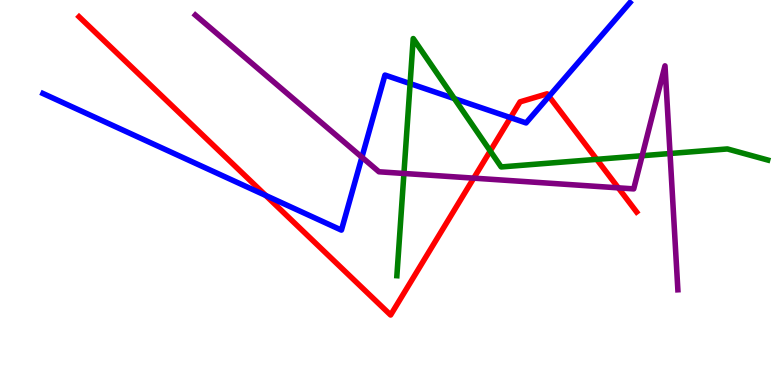[{'lines': ['blue', 'red'], 'intersections': [{'x': 3.43, 'y': 4.92}, {'x': 6.59, 'y': 6.94}, {'x': 7.08, 'y': 7.5}]}, {'lines': ['green', 'red'], 'intersections': [{'x': 6.33, 'y': 6.08}, {'x': 7.7, 'y': 5.86}]}, {'lines': ['purple', 'red'], 'intersections': [{'x': 6.11, 'y': 5.37}, {'x': 7.98, 'y': 5.12}]}, {'lines': ['blue', 'green'], 'intersections': [{'x': 5.29, 'y': 7.83}, {'x': 5.86, 'y': 7.44}]}, {'lines': ['blue', 'purple'], 'intersections': [{'x': 4.67, 'y': 5.92}]}, {'lines': ['green', 'purple'], 'intersections': [{'x': 5.21, 'y': 5.49}, {'x': 8.29, 'y': 5.96}, {'x': 8.65, 'y': 6.01}]}]